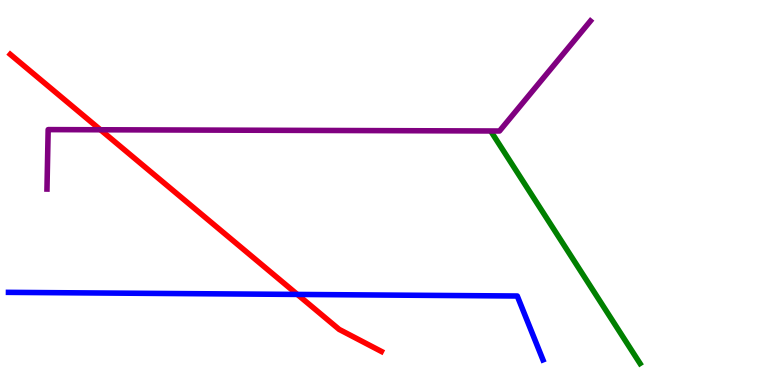[{'lines': ['blue', 'red'], 'intersections': [{'x': 3.84, 'y': 2.35}]}, {'lines': ['green', 'red'], 'intersections': []}, {'lines': ['purple', 'red'], 'intersections': [{'x': 1.3, 'y': 6.63}]}, {'lines': ['blue', 'green'], 'intersections': []}, {'lines': ['blue', 'purple'], 'intersections': []}, {'lines': ['green', 'purple'], 'intersections': []}]